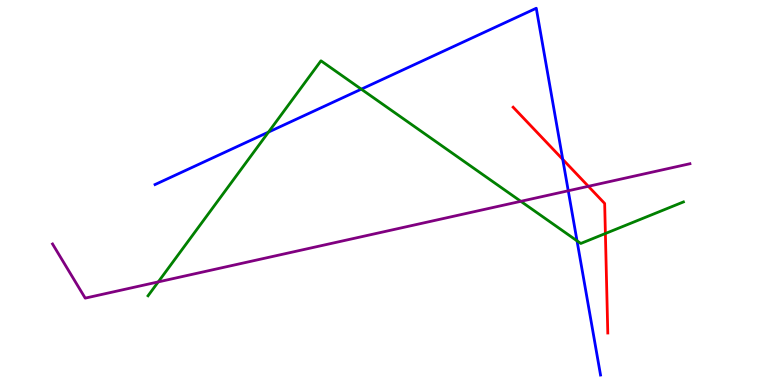[{'lines': ['blue', 'red'], 'intersections': [{'x': 7.26, 'y': 5.86}]}, {'lines': ['green', 'red'], 'intersections': [{'x': 7.81, 'y': 3.93}]}, {'lines': ['purple', 'red'], 'intersections': [{'x': 7.59, 'y': 5.16}]}, {'lines': ['blue', 'green'], 'intersections': [{'x': 3.46, 'y': 6.57}, {'x': 4.66, 'y': 7.68}, {'x': 7.45, 'y': 3.74}]}, {'lines': ['blue', 'purple'], 'intersections': [{'x': 7.33, 'y': 5.04}]}, {'lines': ['green', 'purple'], 'intersections': [{'x': 2.04, 'y': 2.68}, {'x': 6.72, 'y': 4.77}]}]